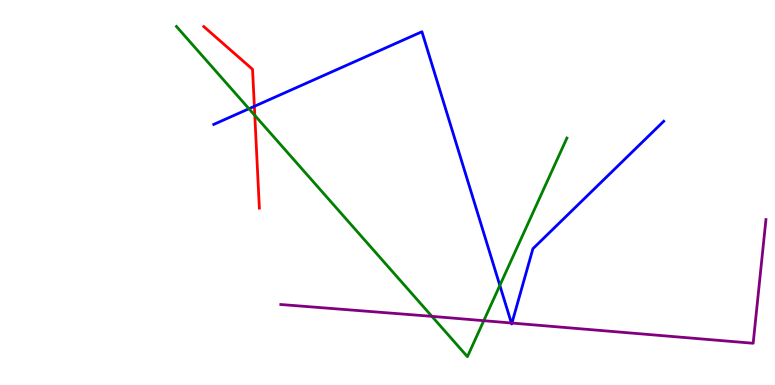[{'lines': ['blue', 'red'], 'intersections': [{'x': 3.28, 'y': 7.24}]}, {'lines': ['green', 'red'], 'intersections': [{'x': 3.29, 'y': 7.0}]}, {'lines': ['purple', 'red'], 'intersections': []}, {'lines': ['blue', 'green'], 'intersections': [{'x': 3.21, 'y': 7.18}, {'x': 6.45, 'y': 2.59}]}, {'lines': ['blue', 'purple'], 'intersections': [{'x': 6.6, 'y': 1.61}, {'x': 6.61, 'y': 1.61}]}, {'lines': ['green', 'purple'], 'intersections': [{'x': 5.57, 'y': 1.78}, {'x': 6.24, 'y': 1.67}]}]